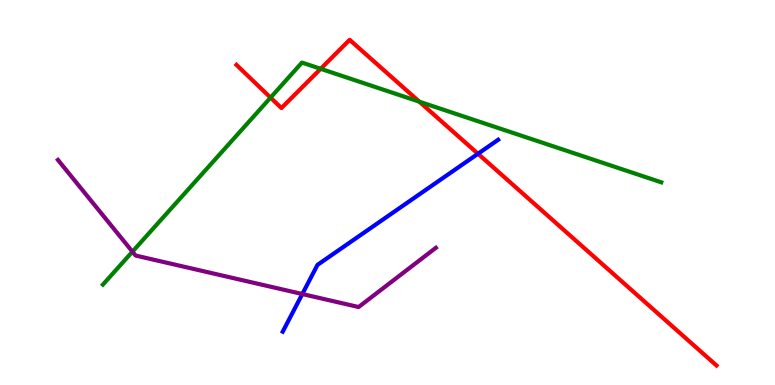[{'lines': ['blue', 'red'], 'intersections': [{'x': 6.17, 'y': 6.01}]}, {'lines': ['green', 'red'], 'intersections': [{'x': 3.49, 'y': 7.46}, {'x': 4.14, 'y': 8.21}, {'x': 5.41, 'y': 7.36}]}, {'lines': ['purple', 'red'], 'intersections': []}, {'lines': ['blue', 'green'], 'intersections': []}, {'lines': ['blue', 'purple'], 'intersections': [{'x': 3.9, 'y': 2.36}]}, {'lines': ['green', 'purple'], 'intersections': [{'x': 1.71, 'y': 3.46}]}]